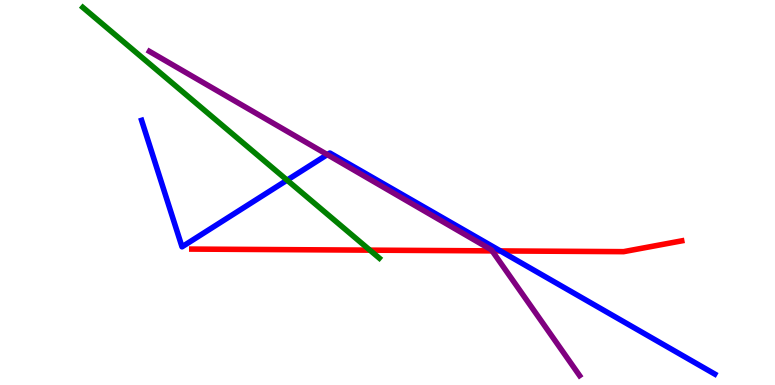[{'lines': ['blue', 'red'], 'intersections': [{'x': 6.46, 'y': 3.48}]}, {'lines': ['green', 'red'], 'intersections': [{'x': 4.77, 'y': 3.5}]}, {'lines': ['purple', 'red'], 'intersections': [{'x': 6.35, 'y': 3.48}]}, {'lines': ['blue', 'green'], 'intersections': [{'x': 3.7, 'y': 5.32}]}, {'lines': ['blue', 'purple'], 'intersections': [{'x': 4.22, 'y': 5.98}]}, {'lines': ['green', 'purple'], 'intersections': []}]